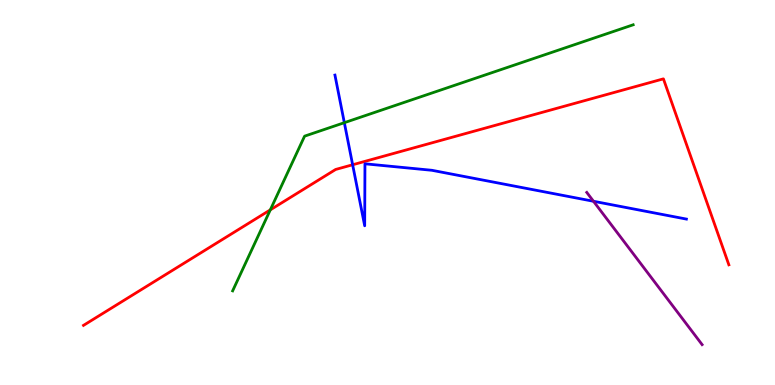[{'lines': ['blue', 'red'], 'intersections': [{'x': 4.55, 'y': 5.72}]}, {'lines': ['green', 'red'], 'intersections': [{'x': 3.49, 'y': 4.55}]}, {'lines': ['purple', 'red'], 'intersections': []}, {'lines': ['blue', 'green'], 'intersections': [{'x': 4.44, 'y': 6.81}]}, {'lines': ['blue', 'purple'], 'intersections': [{'x': 7.66, 'y': 4.77}]}, {'lines': ['green', 'purple'], 'intersections': []}]